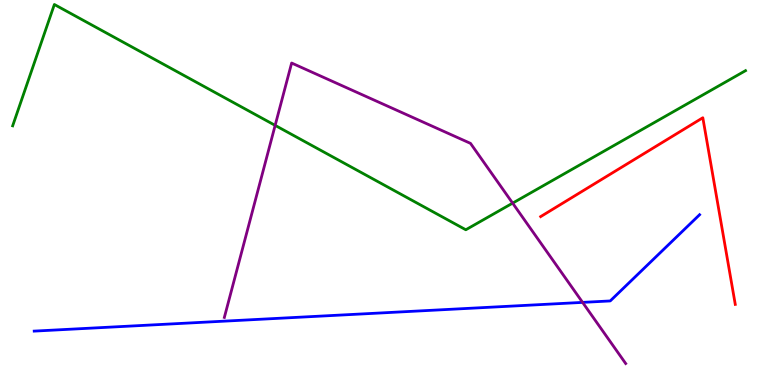[{'lines': ['blue', 'red'], 'intersections': []}, {'lines': ['green', 'red'], 'intersections': []}, {'lines': ['purple', 'red'], 'intersections': []}, {'lines': ['blue', 'green'], 'intersections': []}, {'lines': ['blue', 'purple'], 'intersections': [{'x': 7.52, 'y': 2.15}]}, {'lines': ['green', 'purple'], 'intersections': [{'x': 3.55, 'y': 6.74}, {'x': 6.61, 'y': 4.72}]}]